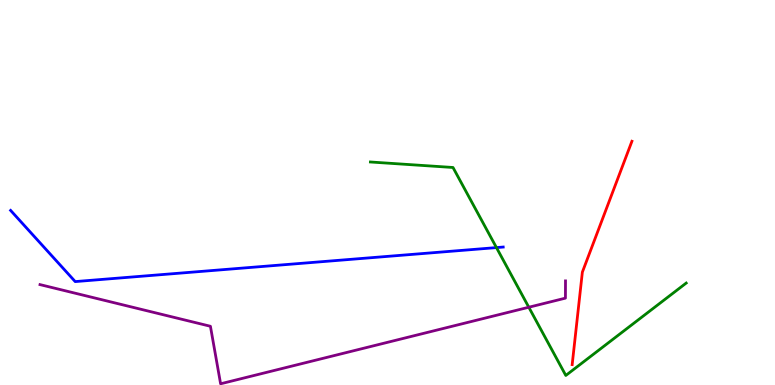[{'lines': ['blue', 'red'], 'intersections': []}, {'lines': ['green', 'red'], 'intersections': []}, {'lines': ['purple', 'red'], 'intersections': []}, {'lines': ['blue', 'green'], 'intersections': [{'x': 6.41, 'y': 3.57}]}, {'lines': ['blue', 'purple'], 'intersections': []}, {'lines': ['green', 'purple'], 'intersections': [{'x': 6.82, 'y': 2.02}]}]